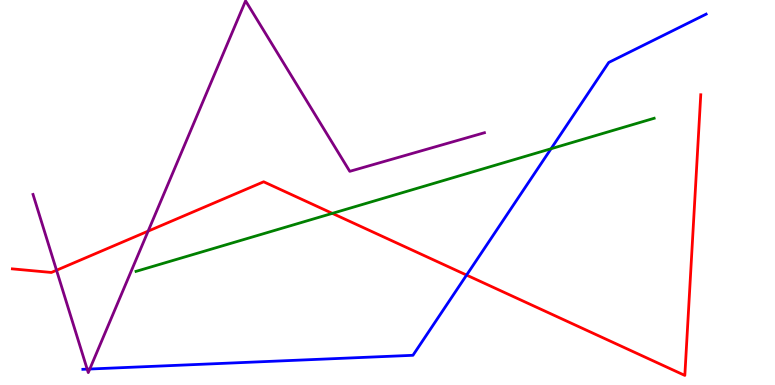[{'lines': ['blue', 'red'], 'intersections': [{'x': 6.02, 'y': 2.86}]}, {'lines': ['green', 'red'], 'intersections': [{'x': 4.29, 'y': 4.46}]}, {'lines': ['purple', 'red'], 'intersections': [{'x': 0.729, 'y': 2.98}, {'x': 1.91, 'y': 4.0}]}, {'lines': ['blue', 'green'], 'intersections': [{'x': 7.11, 'y': 6.14}]}, {'lines': ['blue', 'purple'], 'intersections': [{'x': 1.12, 'y': 0.412}, {'x': 1.16, 'y': 0.415}]}, {'lines': ['green', 'purple'], 'intersections': []}]